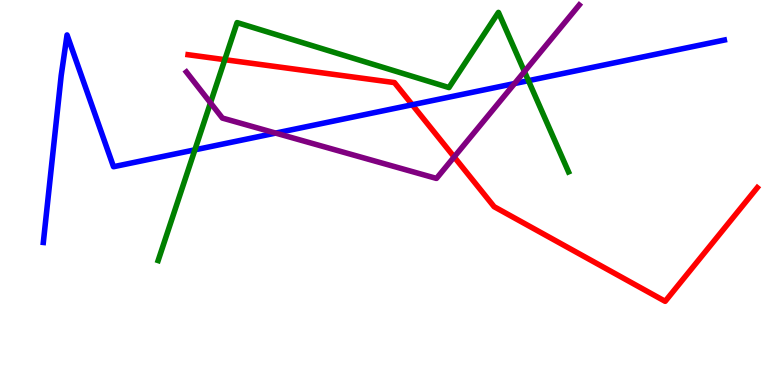[{'lines': ['blue', 'red'], 'intersections': [{'x': 5.32, 'y': 7.28}]}, {'lines': ['green', 'red'], 'intersections': [{'x': 2.9, 'y': 8.45}]}, {'lines': ['purple', 'red'], 'intersections': [{'x': 5.86, 'y': 5.92}]}, {'lines': ['blue', 'green'], 'intersections': [{'x': 2.51, 'y': 6.11}, {'x': 6.82, 'y': 7.9}]}, {'lines': ['blue', 'purple'], 'intersections': [{'x': 3.56, 'y': 6.54}, {'x': 6.64, 'y': 7.83}]}, {'lines': ['green', 'purple'], 'intersections': [{'x': 2.72, 'y': 7.33}, {'x': 6.77, 'y': 8.14}]}]